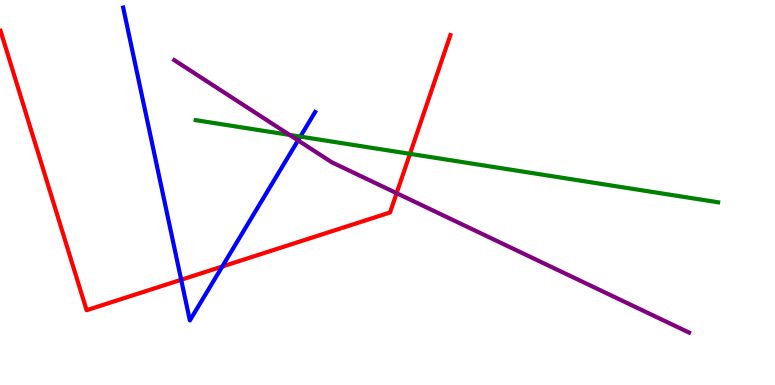[{'lines': ['blue', 'red'], 'intersections': [{'x': 2.34, 'y': 2.73}, {'x': 2.87, 'y': 3.08}]}, {'lines': ['green', 'red'], 'intersections': [{'x': 5.29, 'y': 6.0}]}, {'lines': ['purple', 'red'], 'intersections': [{'x': 5.12, 'y': 4.98}]}, {'lines': ['blue', 'green'], 'intersections': [{'x': 3.88, 'y': 6.45}]}, {'lines': ['blue', 'purple'], 'intersections': [{'x': 3.85, 'y': 6.35}]}, {'lines': ['green', 'purple'], 'intersections': [{'x': 3.74, 'y': 6.5}]}]